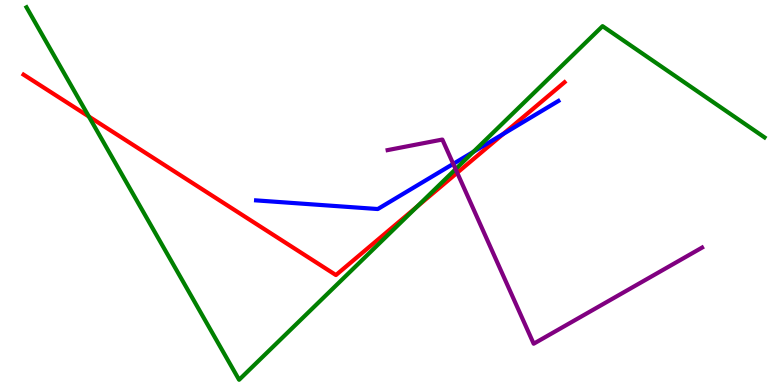[{'lines': ['blue', 'red'], 'intersections': [{'x': 6.49, 'y': 6.52}]}, {'lines': ['green', 'red'], 'intersections': [{'x': 1.15, 'y': 6.97}, {'x': 5.38, 'y': 4.63}]}, {'lines': ['purple', 'red'], 'intersections': [{'x': 5.9, 'y': 5.51}]}, {'lines': ['blue', 'green'], 'intersections': [{'x': 6.11, 'y': 6.06}]}, {'lines': ['blue', 'purple'], 'intersections': [{'x': 5.85, 'y': 5.74}]}, {'lines': ['green', 'purple'], 'intersections': [{'x': 5.88, 'y': 5.61}]}]